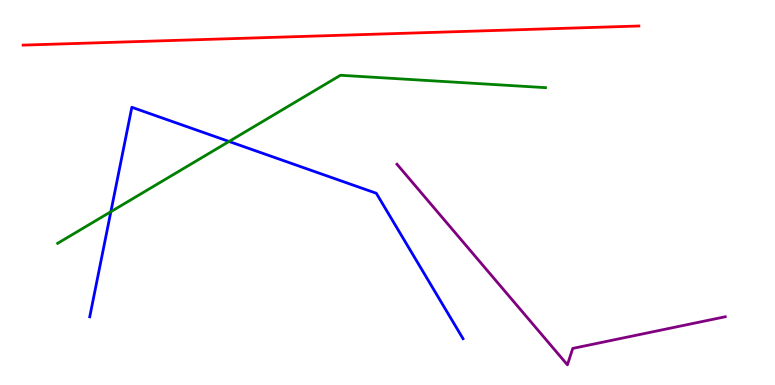[{'lines': ['blue', 'red'], 'intersections': []}, {'lines': ['green', 'red'], 'intersections': []}, {'lines': ['purple', 'red'], 'intersections': []}, {'lines': ['blue', 'green'], 'intersections': [{'x': 1.43, 'y': 4.5}, {'x': 2.96, 'y': 6.33}]}, {'lines': ['blue', 'purple'], 'intersections': []}, {'lines': ['green', 'purple'], 'intersections': []}]